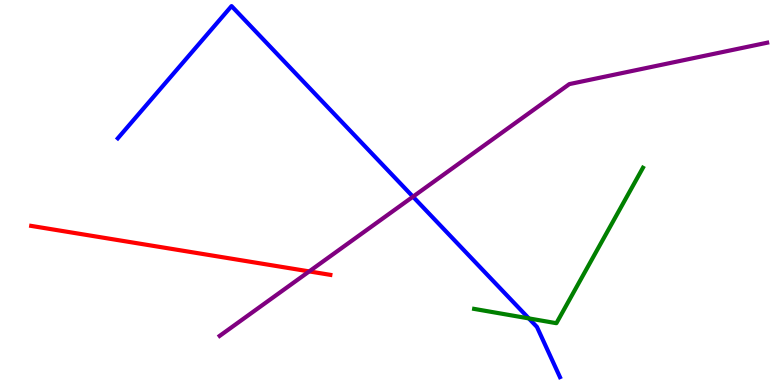[{'lines': ['blue', 'red'], 'intersections': []}, {'lines': ['green', 'red'], 'intersections': []}, {'lines': ['purple', 'red'], 'intersections': [{'x': 3.99, 'y': 2.95}]}, {'lines': ['blue', 'green'], 'intersections': [{'x': 6.82, 'y': 1.73}]}, {'lines': ['blue', 'purple'], 'intersections': [{'x': 5.33, 'y': 4.89}]}, {'lines': ['green', 'purple'], 'intersections': []}]